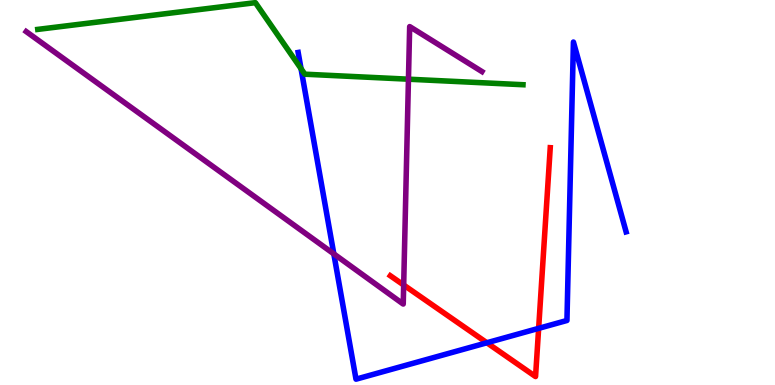[{'lines': ['blue', 'red'], 'intersections': [{'x': 6.28, 'y': 1.1}, {'x': 6.95, 'y': 1.47}]}, {'lines': ['green', 'red'], 'intersections': []}, {'lines': ['purple', 'red'], 'intersections': [{'x': 5.21, 'y': 2.6}]}, {'lines': ['blue', 'green'], 'intersections': [{'x': 3.88, 'y': 8.22}]}, {'lines': ['blue', 'purple'], 'intersections': [{'x': 4.31, 'y': 3.41}]}, {'lines': ['green', 'purple'], 'intersections': [{'x': 5.27, 'y': 7.94}]}]